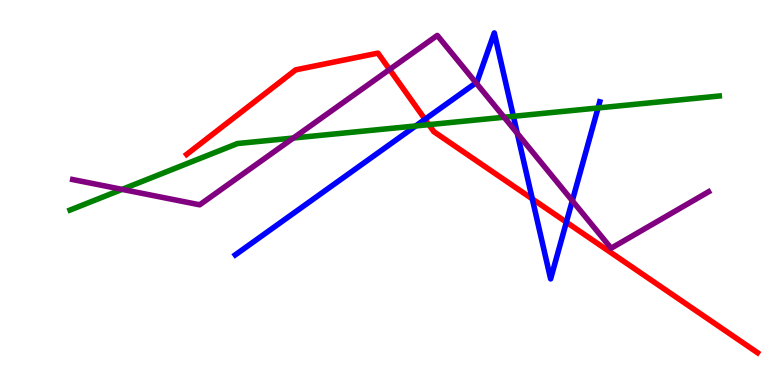[{'lines': ['blue', 'red'], 'intersections': [{'x': 5.48, 'y': 6.9}, {'x': 6.87, 'y': 4.83}, {'x': 7.31, 'y': 4.23}]}, {'lines': ['green', 'red'], 'intersections': [{'x': 5.53, 'y': 6.76}]}, {'lines': ['purple', 'red'], 'intersections': [{'x': 5.03, 'y': 8.2}]}, {'lines': ['blue', 'green'], 'intersections': [{'x': 5.36, 'y': 6.73}, {'x': 6.62, 'y': 6.98}, {'x': 7.72, 'y': 7.2}]}, {'lines': ['blue', 'purple'], 'intersections': [{'x': 6.14, 'y': 7.85}, {'x': 6.67, 'y': 6.54}, {'x': 7.38, 'y': 4.79}]}, {'lines': ['green', 'purple'], 'intersections': [{'x': 1.58, 'y': 5.08}, {'x': 3.79, 'y': 6.42}, {'x': 6.5, 'y': 6.96}]}]